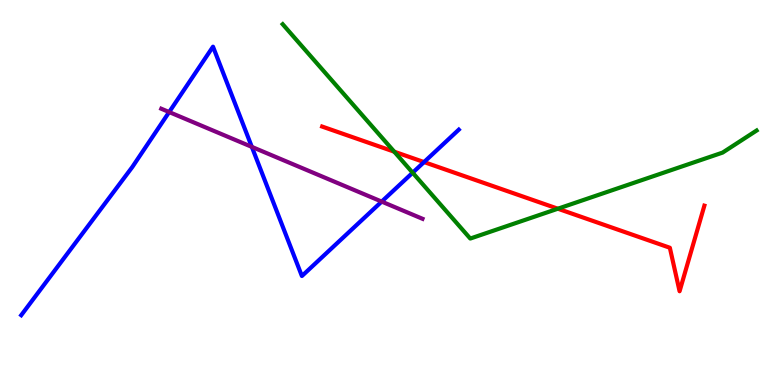[{'lines': ['blue', 'red'], 'intersections': [{'x': 5.47, 'y': 5.79}]}, {'lines': ['green', 'red'], 'intersections': [{'x': 5.09, 'y': 6.06}, {'x': 7.2, 'y': 4.58}]}, {'lines': ['purple', 'red'], 'intersections': []}, {'lines': ['blue', 'green'], 'intersections': [{'x': 5.32, 'y': 5.51}]}, {'lines': ['blue', 'purple'], 'intersections': [{'x': 2.18, 'y': 7.09}, {'x': 3.25, 'y': 6.18}, {'x': 4.92, 'y': 4.76}]}, {'lines': ['green', 'purple'], 'intersections': []}]